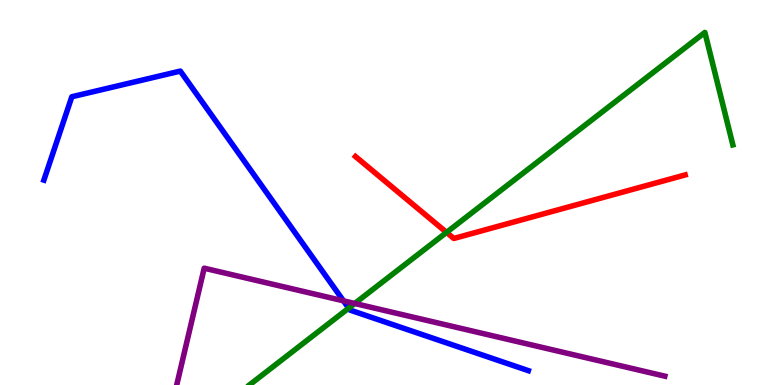[{'lines': ['blue', 'red'], 'intersections': []}, {'lines': ['green', 'red'], 'intersections': [{'x': 5.76, 'y': 3.96}]}, {'lines': ['purple', 'red'], 'intersections': []}, {'lines': ['blue', 'green'], 'intersections': [{'x': 4.5, 'y': 2.0}]}, {'lines': ['blue', 'purple'], 'intersections': [{'x': 4.43, 'y': 2.19}]}, {'lines': ['green', 'purple'], 'intersections': [{'x': 4.58, 'y': 2.12}]}]